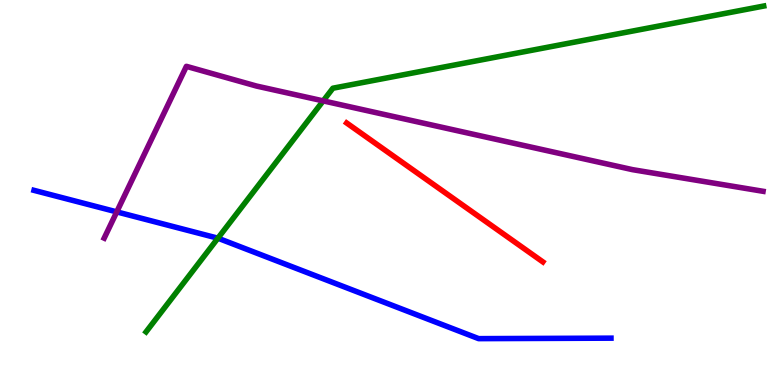[{'lines': ['blue', 'red'], 'intersections': []}, {'lines': ['green', 'red'], 'intersections': []}, {'lines': ['purple', 'red'], 'intersections': []}, {'lines': ['blue', 'green'], 'intersections': [{'x': 2.81, 'y': 3.81}]}, {'lines': ['blue', 'purple'], 'intersections': [{'x': 1.51, 'y': 4.5}]}, {'lines': ['green', 'purple'], 'intersections': [{'x': 4.17, 'y': 7.38}]}]